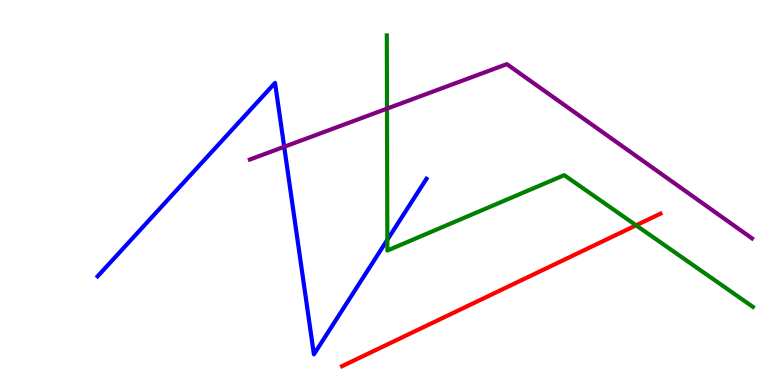[{'lines': ['blue', 'red'], 'intersections': []}, {'lines': ['green', 'red'], 'intersections': [{'x': 8.21, 'y': 4.15}]}, {'lines': ['purple', 'red'], 'intersections': []}, {'lines': ['blue', 'green'], 'intersections': [{'x': 5.0, 'y': 3.77}]}, {'lines': ['blue', 'purple'], 'intersections': [{'x': 3.67, 'y': 6.19}]}, {'lines': ['green', 'purple'], 'intersections': [{'x': 4.99, 'y': 7.18}]}]